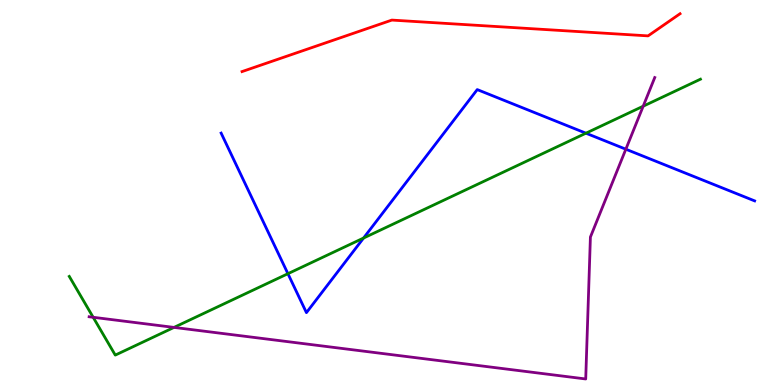[{'lines': ['blue', 'red'], 'intersections': []}, {'lines': ['green', 'red'], 'intersections': []}, {'lines': ['purple', 'red'], 'intersections': []}, {'lines': ['blue', 'green'], 'intersections': [{'x': 3.72, 'y': 2.89}, {'x': 4.69, 'y': 3.82}, {'x': 7.56, 'y': 6.54}]}, {'lines': ['blue', 'purple'], 'intersections': [{'x': 8.08, 'y': 6.12}]}, {'lines': ['green', 'purple'], 'intersections': [{'x': 1.2, 'y': 1.76}, {'x': 2.25, 'y': 1.5}, {'x': 8.3, 'y': 7.24}]}]